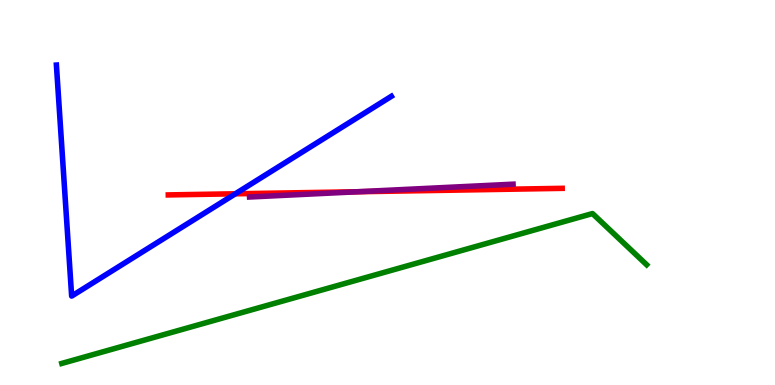[{'lines': ['blue', 'red'], 'intersections': [{'x': 3.04, 'y': 4.97}]}, {'lines': ['green', 'red'], 'intersections': []}, {'lines': ['purple', 'red'], 'intersections': [{'x': 4.61, 'y': 5.02}]}, {'lines': ['blue', 'green'], 'intersections': []}, {'lines': ['blue', 'purple'], 'intersections': []}, {'lines': ['green', 'purple'], 'intersections': []}]